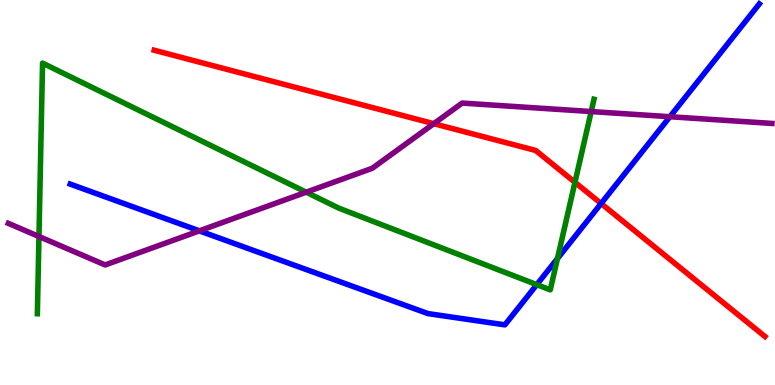[{'lines': ['blue', 'red'], 'intersections': [{'x': 7.76, 'y': 4.71}]}, {'lines': ['green', 'red'], 'intersections': [{'x': 7.42, 'y': 5.26}]}, {'lines': ['purple', 'red'], 'intersections': [{'x': 5.6, 'y': 6.79}]}, {'lines': ['blue', 'green'], 'intersections': [{'x': 6.93, 'y': 2.61}, {'x': 7.19, 'y': 3.28}]}, {'lines': ['blue', 'purple'], 'intersections': [{'x': 2.57, 'y': 4.0}, {'x': 8.64, 'y': 6.97}]}, {'lines': ['green', 'purple'], 'intersections': [{'x': 0.503, 'y': 3.86}, {'x': 3.95, 'y': 5.01}, {'x': 7.63, 'y': 7.1}]}]